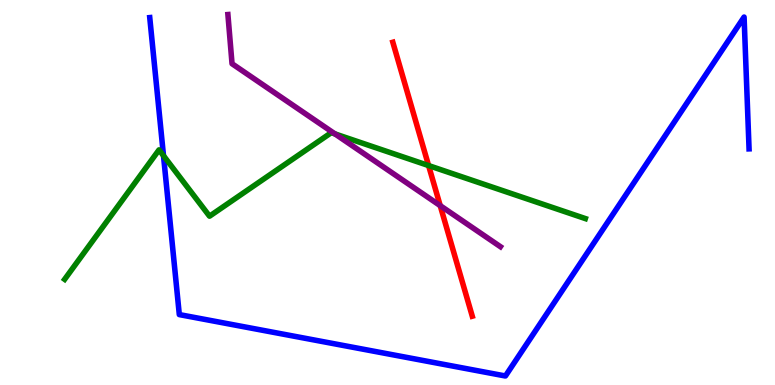[{'lines': ['blue', 'red'], 'intersections': []}, {'lines': ['green', 'red'], 'intersections': [{'x': 5.53, 'y': 5.7}]}, {'lines': ['purple', 'red'], 'intersections': [{'x': 5.68, 'y': 4.66}]}, {'lines': ['blue', 'green'], 'intersections': [{'x': 2.11, 'y': 5.96}]}, {'lines': ['blue', 'purple'], 'intersections': []}, {'lines': ['green', 'purple'], 'intersections': [{'x': 4.32, 'y': 6.52}]}]